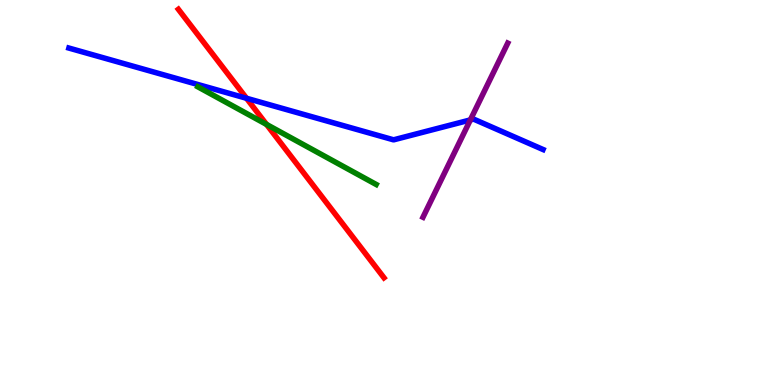[{'lines': ['blue', 'red'], 'intersections': [{'x': 3.18, 'y': 7.45}]}, {'lines': ['green', 'red'], 'intersections': [{'x': 3.44, 'y': 6.77}]}, {'lines': ['purple', 'red'], 'intersections': []}, {'lines': ['blue', 'green'], 'intersections': []}, {'lines': ['blue', 'purple'], 'intersections': [{'x': 6.07, 'y': 6.89}]}, {'lines': ['green', 'purple'], 'intersections': []}]